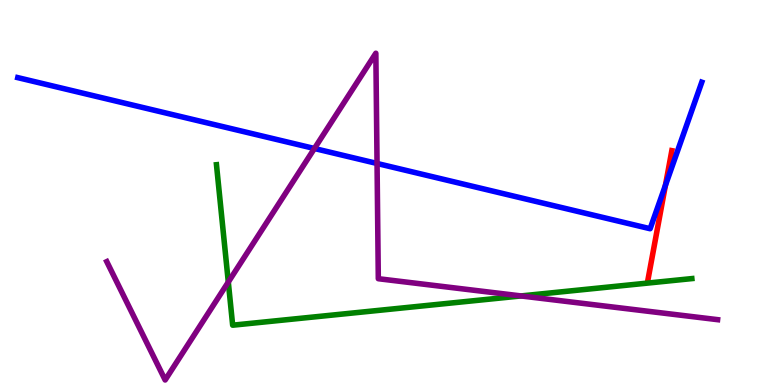[{'lines': ['blue', 'red'], 'intersections': [{'x': 8.59, 'y': 5.19}]}, {'lines': ['green', 'red'], 'intersections': []}, {'lines': ['purple', 'red'], 'intersections': []}, {'lines': ['blue', 'green'], 'intersections': []}, {'lines': ['blue', 'purple'], 'intersections': [{'x': 4.06, 'y': 6.14}, {'x': 4.87, 'y': 5.75}]}, {'lines': ['green', 'purple'], 'intersections': [{'x': 2.95, 'y': 2.67}, {'x': 6.72, 'y': 2.31}]}]